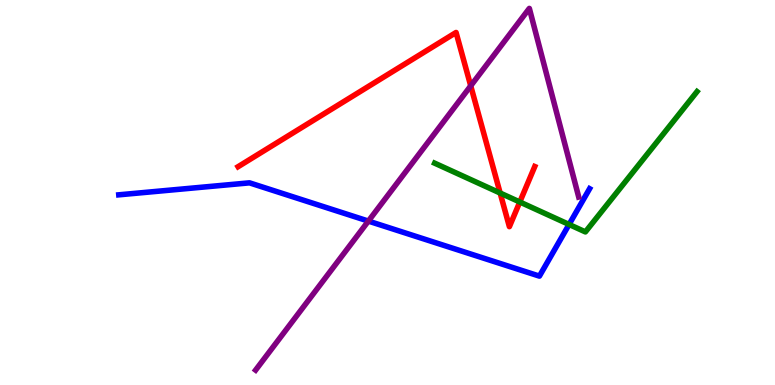[{'lines': ['blue', 'red'], 'intersections': []}, {'lines': ['green', 'red'], 'intersections': [{'x': 6.45, 'y': 4.99}, {'x': 6.71, 'y': 4.75}]}, {'lines': ['purple', 'red'], 'intersections': [{'x': 6.07, 'y': 7.77}]}, {'lines': ['blue', 'green'], 'intersections': [{'x': 7.34, 'y': 4.17}]}, {'lines': ['blue', 'purple'], 'intersections': [{'x': 4.75, 'y': 4.26}]}, {'lines': ['green', 'purple'], 'intersections': []}]